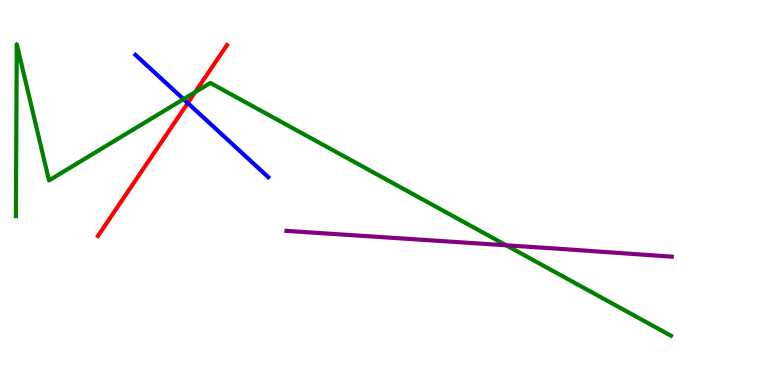[{'lines': ['blue', 'red'], 'intersections': [{'x': 2.42, 'y': 7.32}]}, {'lines': ['green', 'red'], 'intersections': [{'x': 2.52, 'y': 7.61}]}, {'lines': ['purple', 'red'], 'intersections': []}, {'lines': ['blue', 'green'], 'intersections': [{'x': 2.37, 'y': 7.42}]}, {'lines': ['blue', 'purple'], 'intersections': []}, {'lines': ['green', 'purple'], 'intersections': [{'x': 6.53, 'y': 3.63}]}]